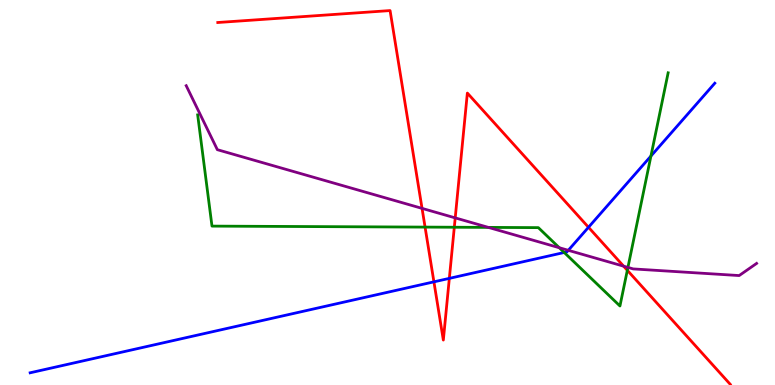[{'lines': ['blue', 'red'], 'intersections': [{'x': 5.6, 'y': 2.68}, {'x': 5.8, 'y': 2.77}, {'x': 7.59, 'y': 4.1}]}, {'lines': ['green', 'red'], 'intersections': [{'x': 5.48, 'y': 4.1}, {'x': 5.86, 'y': 4.1}, {'x': 8.09, 'y': 2.98}]}, {'lines': ['purple', 'red'], 'intersections': [{'x': 5.45, 'y': 4.59}, {'x': 5.87, 'y': 4.34}, {'x': 8.05, 'y': 3.09}]}, {'lines': ['blue', 'green'], 'intersections': [{'x': 7.28, 'y': 3.44}, {'x': 8.4, 'y': 5.95}]}, {'lines': ['blue', 'purple'], 'intersections': [{'x': 7.33, 'y': 3.5}]}, {'lines': ['green', 'purple'], 'intersections': [{'x': 6.3, 'y': 4.09}, {'x': 7.22, 'y': 3.57}, {'x': 8.1, 'y': 3.05}]}]